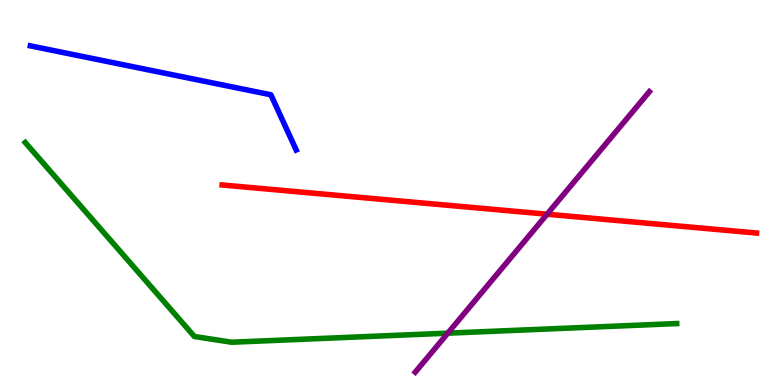[{'lines': ['blue', 'red'], 'intersections': []}, {'lines': ['green', 'red'], 'intersections': []}, {'lines': ['purple', 'red'], 'intersections': [{'x': 7.06, 'y': 4.44}]}, {'lines': ['blue', 'green'], 'intersections': []}, {'lines': ['blue', 'purple'], 'intersections': []}, {'lines': ['green', 'purple'], 'intersections': [{'x': 5.78, 'y': 1.35}]}]